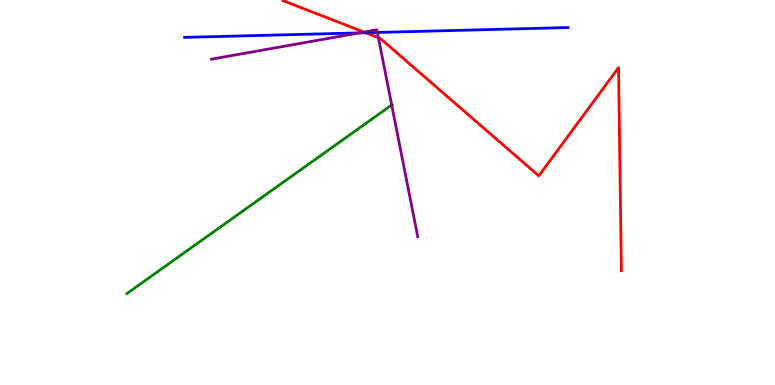[{'lines': ['blue', 'red'], 'intersections': [{'x': 4.72, 'y': 9.15}]}, {'lines': ['green', 'red'], 'intersections': []}, {'lines': ['purple', 'red'], 'intersections': [{'x': 4.7, 'y': 9.17}, {'x': 4.88, 'y': 9.02}]}, {'lines': ['blue', 'green'], 'intersections': []}, {'lines': ['blue', 'purple'], 'intersections': [{'x': 4.64, 'y': 9.15}, {'x': 4.87, 'y': 9.16}]}, {'lines': ['green', 'purple'], 'intersections': [{'x': 5.05, 'y': 7.27}]}]